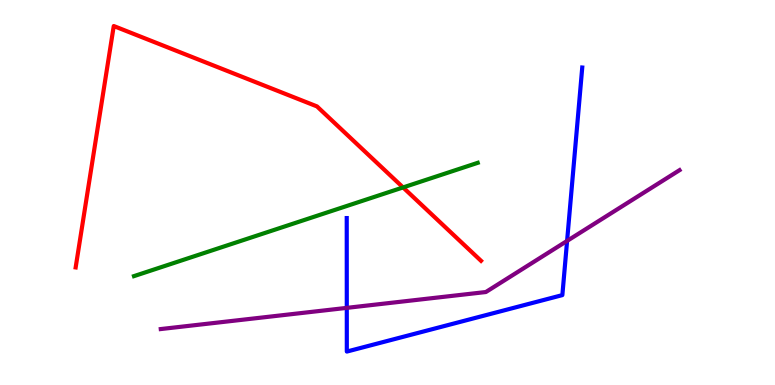[{'lines': ['blue', 'red'], 'intersections': []}, {'lines': ['green', 'red'], 'intersections': [{'x': 5.2, 'y': 5.13}]}, {'lines': ['purple', 'red'], 'intersections': []}, {'lines': ['blue', 'green'], 'intersections': []}, {'lines': ['blue', 'purple'], 'intersections': [{'x': 4.47, 'y': 2.0}, {'x': 7.32, 'y': 3.74}]}, {'lines': ['green', 'purple'], 'intersections': []}]